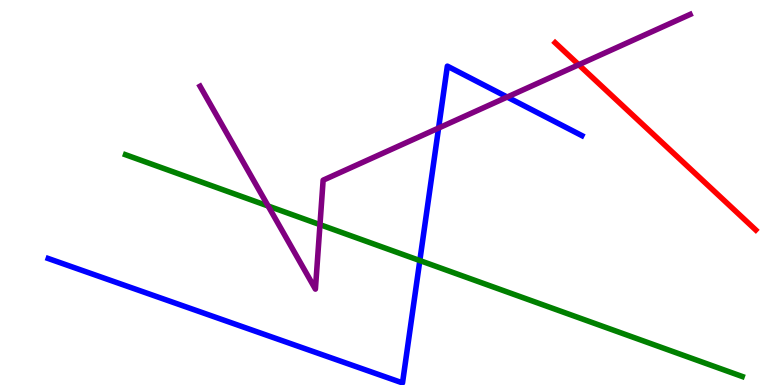[{'lines': ['blue', 'red'], 'intersections': []}, {'lines': ['green', 'red'], 'intersections': []}, {'lines': ['purple', 'red'], 'intersections': [{'x': 7.47, 'y': 8.32}]}, {'lines': ['blue', 'green'], 'intersections': [{'x': 5.42, 'y': 3.23}]}, {'lines': ['blue', 'purple'], 'intersections': [{'x': 5.66, 'y': 6.67}, {'x': 6.54, 'y': 7.48}]}, {'lines': ['green', 'purple'], 'intersections': [{'x': 3.46, 'y': 4.65}, {'x': 4.13, 'y': 4.16}]}]